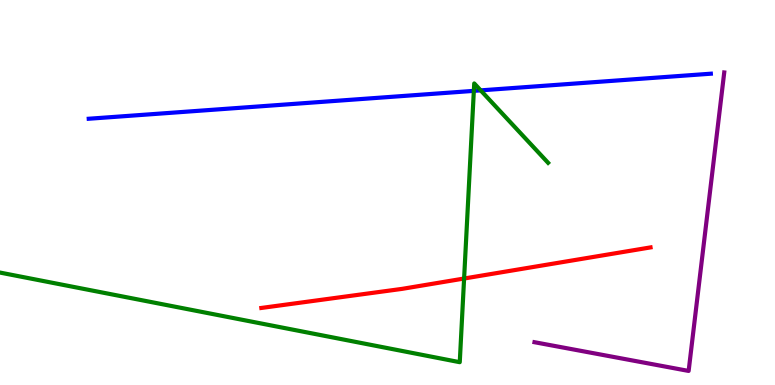[{'lines': ['blue', 'red'], 'intersections': []}, {'lines': ['green', 'red'], 'intersections': [{'x': 5.99, 'y': 2.77}]}, {'lines': ['purple', 'red'], 'intersections': []}, {'lines': ['blue', 'green'], 'intersections': [{'x': 6.11, 'y': 7.64}, {'x': 6.2, 'y': 7.65}]}, {'lines': ['blue', 'purple'], 'intersections': []}, {'lines': ['green', 'purple'], 'intersections': []}]